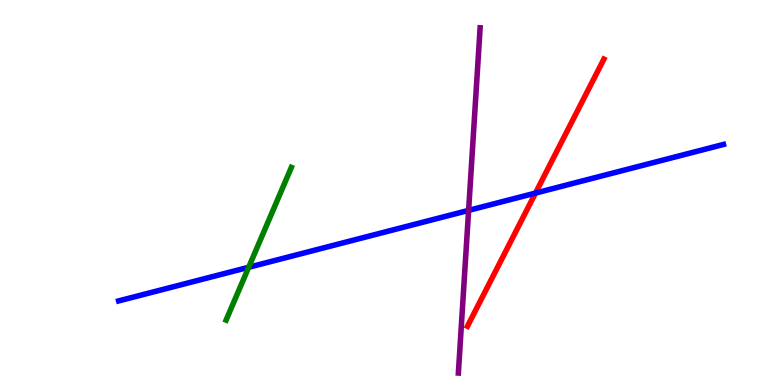[{'lines': ['blue', 'red'], 'intersections': [{'x': 6.91, 'y': 4.98}]}, {'lines': ['green', 'red'], 'intersections': []}, {'lines': ['purple', 'red'], 'intersections': []}, {'lines': ['blue', 'green'], 'intersections': [{'x': 3.21, 'y': 3.06}]}, {'lines': ['blue', 'purple'], 'intersections': [{'x': 6.05, 'y': 4.54}]}, {'lines': ['green', 'purple'], 'intersections': []}]